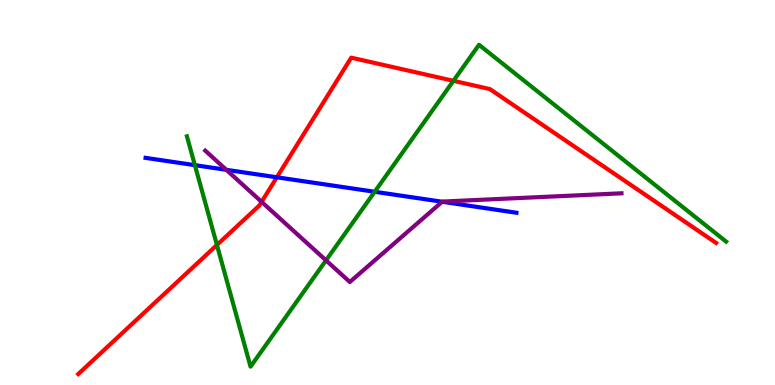[{'lines': ['blue', 'red'], 'intersections': [{'x': 3.57, 'y': 5.4}]}, {'lines': ['green', 'red'], 'intersections': [{'x': 2.8, 'y': 3.64}, {'x': 5.85, 'y': 7.9}]}, {'lines': ['purple', 'red'], 'intersections': [{'x': 3.38, 'y': 4.76}]}, {'lines': ['blue', 'green'], 'intersections': [{'x': 2.51, 'y': 5.71}, {'x': 4.83, 'y': 5.02}]}, {'lines': ['blue', 'purple'], 'intersections': [{'x': 2.92, 'y': 5.59}, {'x': 5.71, 'y': 4.76}]}, {'lines': ['green', 'purple'], 'intersections': [{'x': 4.21, 'y': 3.24}]}]